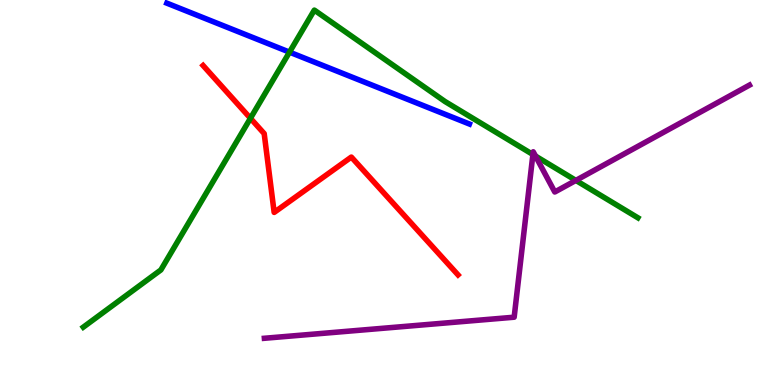[{'lines': ['blue', 'red'], 'intersections': []}, {'lines': ['green', 'red'], 'intersections': [{'x': 3.23, 'y': 6.93}]}, {'lines': ['purple', 'red'], 'intersections': []}, {'lines': ['blue', 'green'], 'intersections': [{'x': 3.74, 'y': 8.65}]}, {'lines': ['blue', 'purple'], 'intersections': []}, {'lines': ['green', 'purple'], 'intersections': [{'x': 6.88, 'y': 5.99}, {'x': 6.91, 'y': 5.95}, {'x': 7.43, 'y': 5.31}]}]